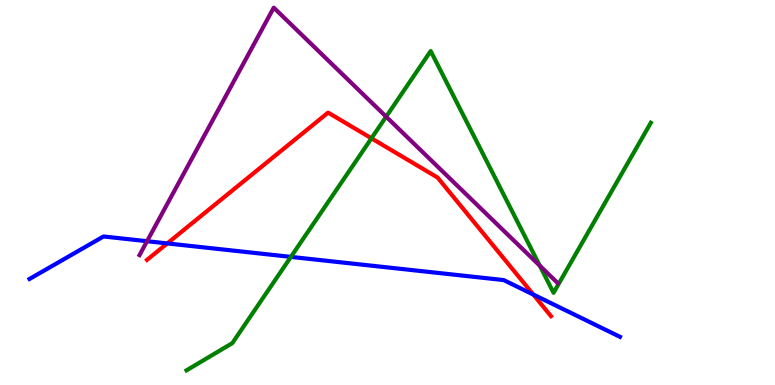[{'lines': ['blue', 'red'], 'intersections': [{'x': 2.16, 'y': 3.68}, {'x': 6.88, 'y': 2.35}]}, {'lines': ['green', 'red'], 'intersections': [{'x': 4.79, 'y': 6.41}]}, {'lines': ['purple', 'red'], 'intersections': []}, {'lines': ['blue', 'green'], 'intersections': [{'x': 3.75, 'y': 3.33}]}, {'lines': ['blue', 'purple'], 'intersections': [{'x': 1.9, 'y': 3.73}]}, {'lines': ['green', 'purple'], 'intersections': [{'x': 4.98, 'y': 6.97}, {'x': 6.97, 'y': 3.1}]}]